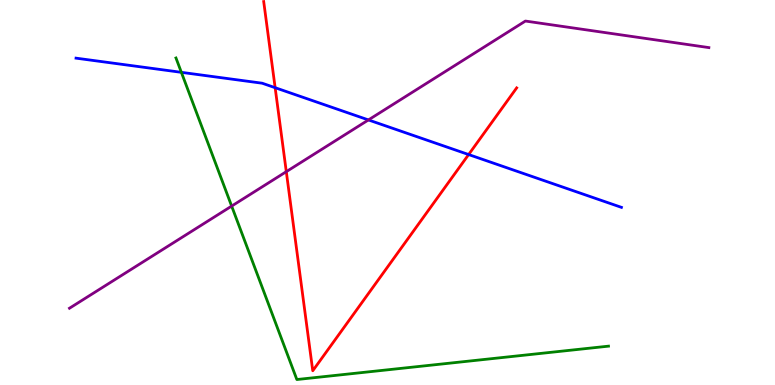[{'lines': ['blue', 'red'], 'intersections': [{'x': 3.55, 'y': 7.72}, {'x': 6.05, 'y': 5.99}]}, {'lines': ['green', 'red'], 'intersections': []}, {'lines': ['purple', 'red'], 'intersections': [{'x': 3.69, 'y': 5.54}]}, {'lines': ['blue', 'green'], 'intersections': [{'x': 2.34, 'y': 8.12}]}, {'lines': ['blue', 'purple'], 'intersections': [{'x': 4.75, 'y': 6.88}]}, {'lines': ['green', 'purple'], 'intersections': [{'x': 2.99, 'y': 4.65}]}]